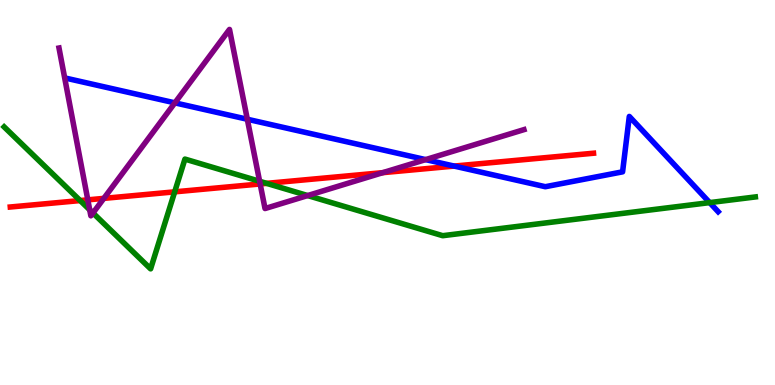[{'lines': ['blue', 'red'], 'intersections': [{'x': 5.86, 'y': 5.69}]}, {'lines': ['green', 'red'], 'intersections': [{'x': 1.03, 'y': 4.79}, {'x': 2.25, 'y': 5.02}, {'x': 3.44, 'y': 5.24}]}, {'lines': ['purple', 'red'], 'intersections': [{'x': 1.13, 'y': 4.81}, {'x': 1.34, 'y': 4.85}, {'x': 3.36, 'y': 5.22}, {'x': 4.94, 'y': 5.52}]}, {'lines': ['blue', 'green'], 'intersections': [{'x': 9.16, 'y': 4.74}]}, {'lines': ['blue', 'purple'], 'intersections': [{'x': 2.26, 'y': 7.33}, {'x': 3.19, 'y': 6.9}, {'x': 5.49, 'y': 5.85}]}, {'lines': ['green', 'purple'], 'intersections': [{'x': 1.16, 'y': 4.55}, {'x': 1.2, 'y': 4.47}, {'x': 3.35, 'y': 5.29}, {'x': 3.97, 'y': 4.92}]}]